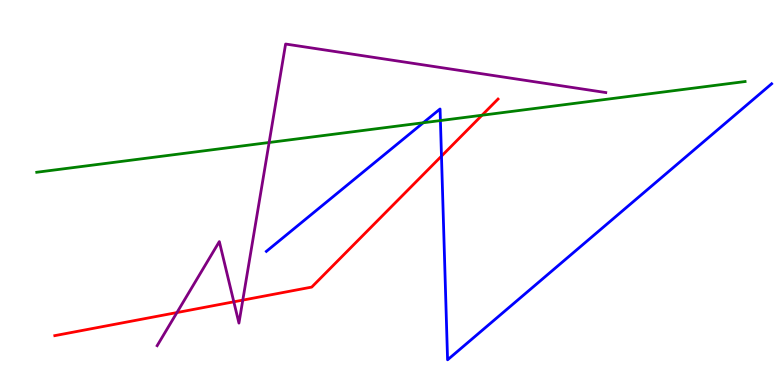[{'lines': ['blue', 'red'], 'intersections': [{'x': 5.7, 'y': 5.94}]}, {'lines': ['green', 'red'], 'intersections': [{'x': 6.22, 'y': 7.01}]}, {'lines': ['purple', 'red'], 'intersections': [{'x': 2.28, 'y': 1.88}, {'x': 3.02, 'y': 2.16}, {'x': 3.13, 'y': 2.2}]}, {'lines': ['blue', 'green'], 'intersections': [{'x': 5.46, 'y': 6.81}, {'x': 5.68, 'y': 6.87}]}, {'lines': ['blue', 'purple'], 'intersections': []}, {'lines': ['green', 'purple'], 'intersections': [{'x': 3.47, 'y': 6.3}]}]